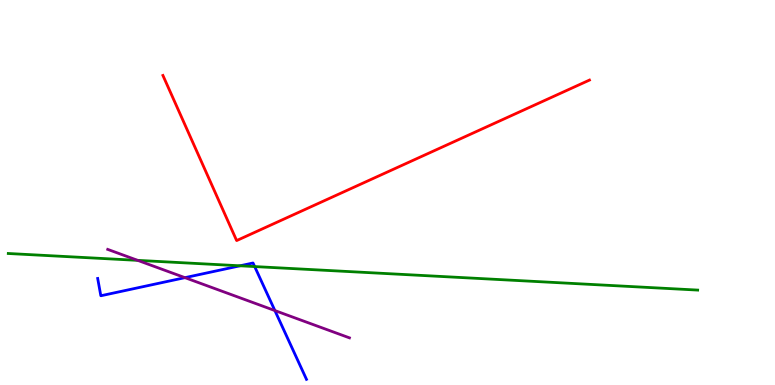[{'lines': ['blue', 'red'], 'intersections': []}, {'lines': ['green', 'red'], 'intersections': []}, {'lines': ['purple', 'red'], 'intersections': []}, {'lines': ['blue', 'green'], 'intersections': [{'x': 3.1, 'y': 3.1}, {'x': 3.29, 'y': 3.08}]}, {'lines': ['blue', 'purple'], 'intersections': [{'x': 2.39, 'y': 2.79}, {'x': 3.55, 'y': 1.93}]}, {'lines': ['green', 'purple'], 'intersections': [{'x': 1.78, 'y': 3.24}]}]